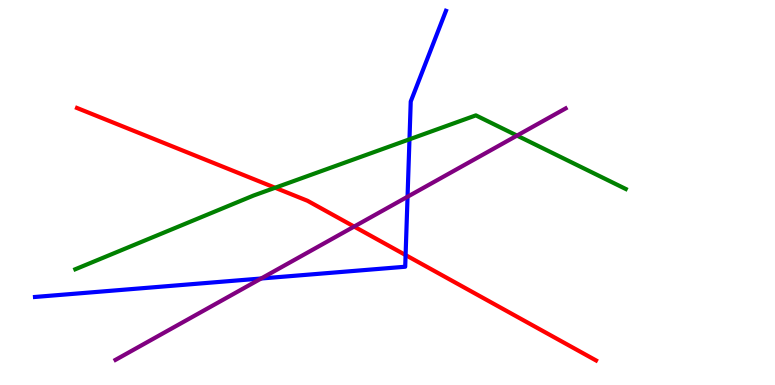[{'lines': ['blue', 'red'], 'intersections': [{'x': 5.23, 'y': 3.38}]}, {'lines': ['green', 'red'], 'intersections': [{'x': 3.55, 'y': 5.12}]}, {'lines': ['purple', 'red'], 'intersections': [{'x': 4.57, 'y': 4.11}]}, {'lines': ['blue', 'green'], 'intersections': [{'x': 5.28, 'y': 6.38}]}, {'lines': ['blue', 'purple'], 'intersections': [{'x': 3.37, 'y': 2.77}, {'x': 5.26, 'y': 4.89}]}, {'lines': ['green', 'purple'], 'intersections': [{'x': 6.67, 'y': 6.48}]}]